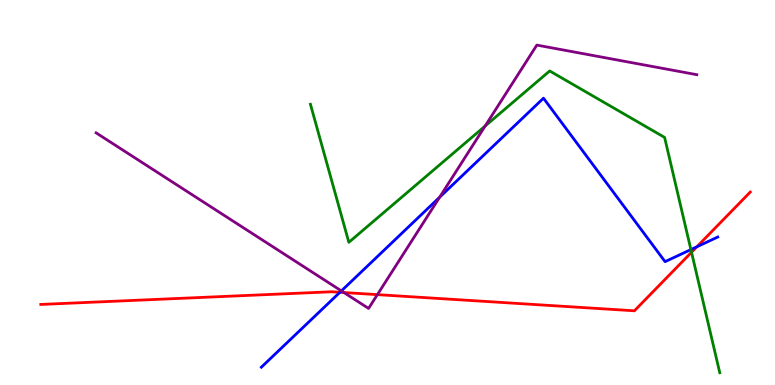[{'lines': ['blue', 'red'], 'intersections': [{'x': 4.39, 'y': 2.41}, {'x': 8.99, 'y': 3.59}]}, {'lines': ['green', 'red'], 'intersections': [{'x': 8.92, 'y': 3.45}]}, {'lines': ['purple', 'red'], 'intersections': [{'x': 4.44, 'y': 2.4}, {'x': 4.87, 'y': 2.35}]}, {'lines': ['blue', 'green'], 'intersections': [{'x': 8.91, 'y': 3.52}]}, {'lines': ['blue', 'purple'], 'intersections': [{'x': 4.4, 'y': 2.44}, {'x': 5.67, 'y': 4.88}]}, {'lines': ['green', 'purple'], 'intersections': [{'x': 6.26, 'y': 6.73}]}]